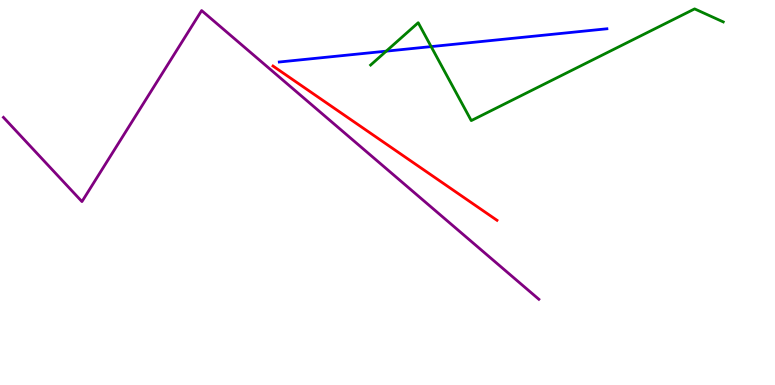[{'lines': ['blue', 'red'], 'intersections': []}, {'lines': ['green', 'red'], 'intersections': []}, {'lines': ['purple', 'red'], 'intersections': []}, {'lines': ['blue', 'green'], 'intersections': [{'x': 4.98, 'y': 8.67}, {'x': 5.56, 'y': 8.79}]}, {'lines': ['blue', 'purple'], 'intersections': []}, {'lines': ['green', 'purple'], 'intersections': []}]